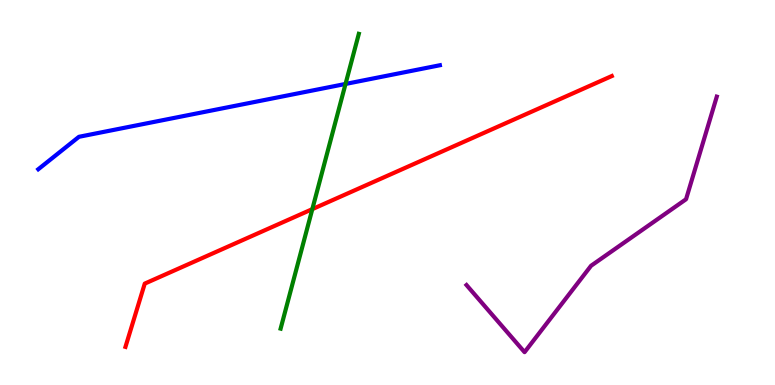[{'lines': ['blue', 'red'], 'intersections': []}, {'lines': ['green', 'red'], 'intersections': [{'x': 4.03, 'y': 4.57}]}, {'lines': ['purple', 'red'], 'intersections': []}, {'lines': ['blue', 'green'], 'intersections': [{'x': 4.46, 'y': 7.82}]}, {'lines': ['blue', 'purple'], 'intersections': []}, {'lines': ['green', 'purple'], 'intersections': []}]